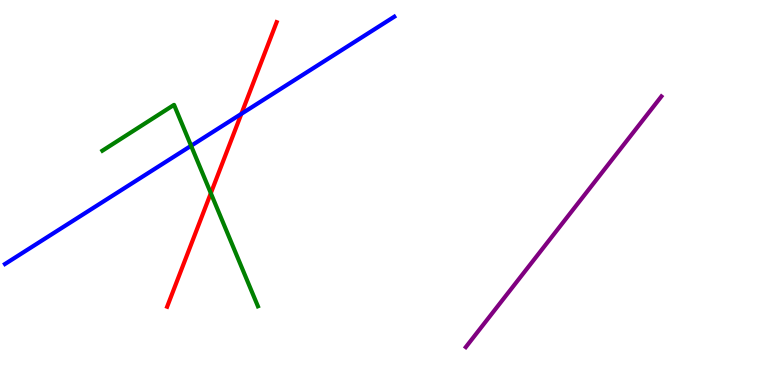[{'lines': ['blue', 'red'], 'intersections': [{'x': 3.11, 'y': 7.04}]}, {'lines': ['green', 'red'], 'intersections': [{'x': 2.72, 'y': 4.98}]}, {'lines': ['purple', 'red'], 'intersections': []}, {'lines': ['blue', 'green'], 'intersections': [{'x': 2.47, 'y': 6.21}]}, {'lines': ['blue', 'purple'], 'intersections': []}, {'lines': ['green', 'purple'], 'intersections': []}]